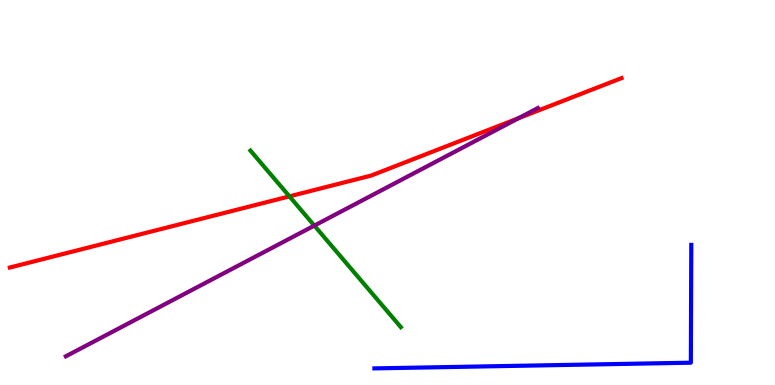[{'lines': ['blue', 'red'], 'intersections': []}, {'lines': ['green', 'red'], 'intersections': [{'x': 3.73, 'y': 4.9}]}, {'lines': ['purple', 'red'], 'intersections': [{'x': 6.69, 'y': 6.93}]}, {'lines': ['blue', 'green'], 'intersections': []}, {'lines': ['blue', 'purple'], 'intersections': []}, {'lines': ['green', 'purple'], 'intersections': [{'x': 4.06, 'y': 4.14}]}]